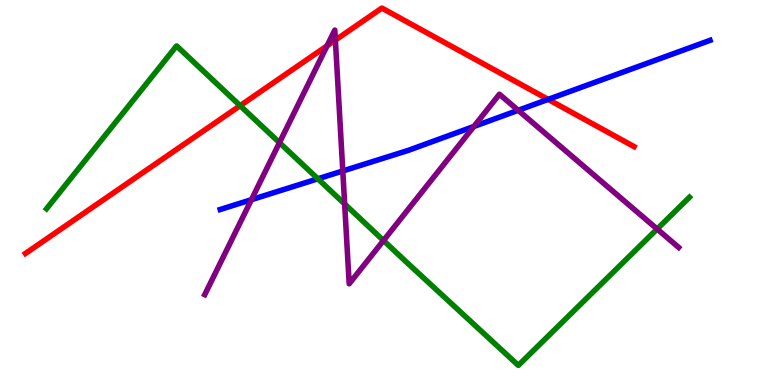[{'lines': ['blue', 'red'], 'intersections': [{'x': 7.07, 'y': 7.42}]}, {'lines': ['green', 'red'], 'intersections': [{'x': 3.1, 'y': 7.26}]}, {'lines': ['purple', 'red'], 'intersections': [{'x': 4.22, 'y': 8.81}, {'x': 4.33, 'y': 8.96}]}, {'lines': ['blue', 'green'], 'intersections': [{'x': 4.1, 'y': 5.36}]}, {'lines': ['blue', 'purple'], 'intersections': [{'x': 3.24, 'y': 4.81}, {'x': 4.42, 'y': 5.56}, {'x': 6.11, 'y': 6.71}, {'x': 6.69, 'y': 7.13}]}, {'lines': ['green', 'purple'], 'intersections': [{'x': 3.61, 'y': 6.29}, {'x': 4.45, 'y': 4.7}, {'x': 4.95, 'y': 3.75}, {'x': 8.48, 'y': 4.05}]}]